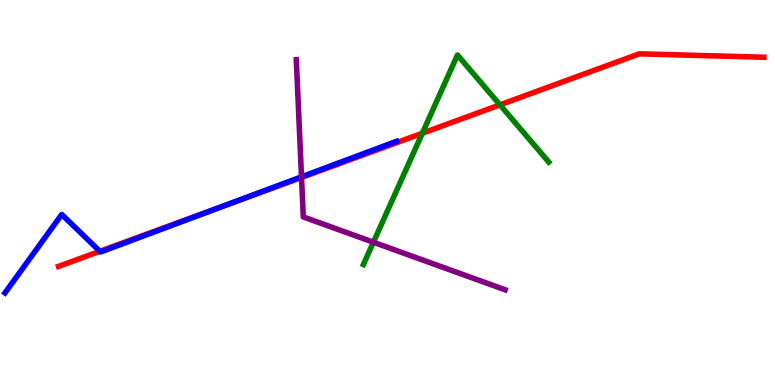[{'lines': ['blue', 'red'], 'intersections': [{'x': 1.29, 'y': 3.47}, {'x': 2.86, 'y': 4.63}]}, {'lines': ['green', 'red'], 'intersections': [{'x': 5.45, 'y': 6.54}, {'x': 6.45, 'y': 7.28}]}, {'lines': ['purple', 'red'], 'intersections': [{'x': 3.89, 'y': 5.39}]}, {'lines': ['blue', 'green'], 'intersections': []}, {'lines': ['blue', 'purple'], 'intersections': [{'x': 3.89, 'y': 5.41}]}, {'lines': ['green', 'purple'], 'intersections': [{'x': 4.82, 'y': 3.71}]}]